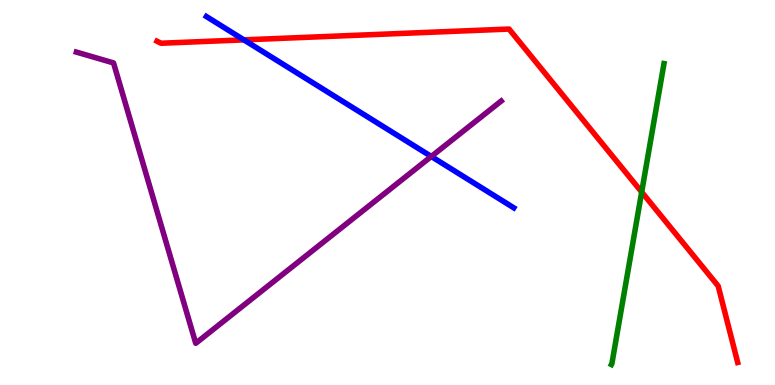[{'lines': ['blue', 'red'], 'intersections': [{'x': 3.15, 'y': 8.96}]}, {'lines': ['green', 'red'], 'intersections': [{'x': 8.28, 'y': 5.01}]}, {'lines': ['purple', 'red'], 'intersections': []}, {'lines': ['blue', 'green'], 'intersections': []}, {'lines': ['blue', 'purple'], 'intersections': [{'x': 5.56, 'y': 5.94}]}, {'lines': ['green', 'purple'], 'intersections': []}]